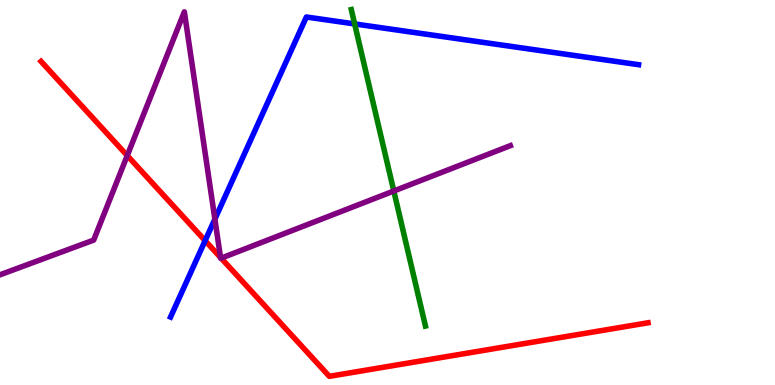[{'lines': ['blue', 'red'], 'intersections': [{'x': 2.65, 'y': 3.75}]}, {'lines': ['green', 'red'], 'intersections': []}, {'lines': ['purple', 'red'], 'intersections': [{'x': 1.64, 'y': 5.96}, {'x': 2.85, 'y': 3.31}, {'x': 2.85, 'y': 3.29}]}, {'lines': ['blue', 'green'], 'intersections': [{'x': 4.58, 'y': 9.38}]}, {'lines': ['blue', 'purple'], 'intersections': [{'x': 2.77, 'y': 4.31}]}, {'lines': ['green', 'purple'], 'intersections': [{'x': 5.08, 'y': 5.04}]}]